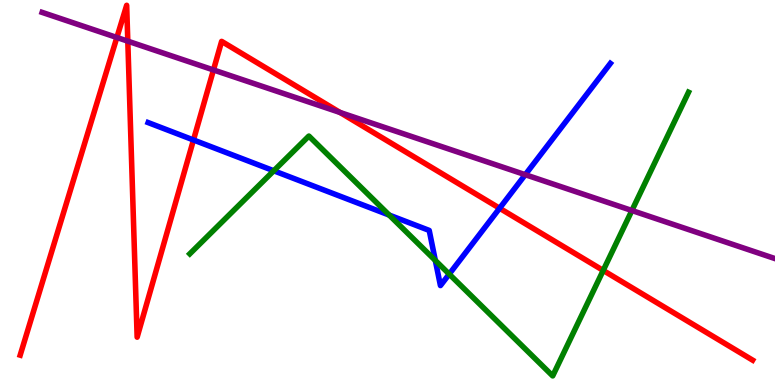[{'lines': ['blue', 'red'], 'intersections': [{'x': 2.5, 'y': 6.36}, {'x': 6.45, 'y': 4.59}]}, {'lines': ['green', 'red'], 'intersections': [{'x': 7.78, 'y': 2.98}]}, {'lines': ['purple', 'red'], 'intersections': [{'x': 1.51, 'y': 9.03}, {'x': 1.65, 'y': 8.93}, {'x': 2.75, 'y': 8.18}, {'x': 4.39, 'y': 7.08}]}, {'lines': ['blue', 'green'], 'intersections': [{'x': 3.53, 'y': 5.56}, {'x': 5.02, 'y': 4.41}, {'x': 5.62, 'y': 3.24}, {'x': 5.8, 'y': 2.88}]}, {'lines': ['blue', 'purple'], 'intersections': [{'x': 6.78, 'y': 5.46}]}, {'lines': ['green', 'purple'], 'intersections': [{'x': 8.15, 'y': 4.53}]}]